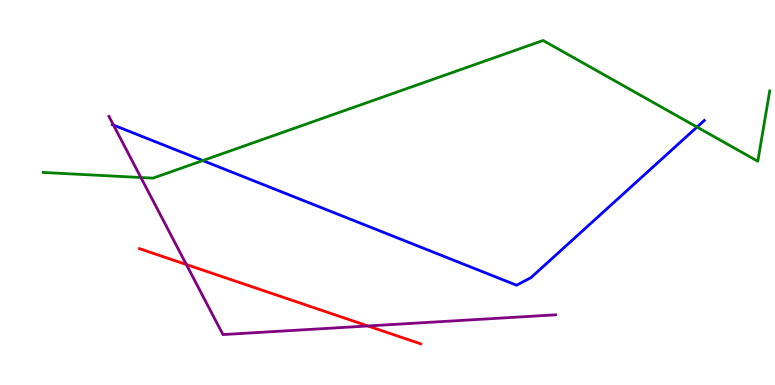[{'lines': ['blue', 'red'], 'intersections': []}, {'lines': ['green', 'red'], 'intersections': []}, {'lines': ['purple', 'red'], 'intersections': [{'x': 2.4, 'y': 3.13}, {'x': 4.75, 'y': 1.53}]}, {'lines': ['blue', 'green'], 'intersections': [{'x': 2.62, 'y': 5.83}, {'x': 8.99, 'y': 6.7}]}, {'lines': ['blue', 'purple'], 'intersections': [{'x': 1.46, 'y': 6.75}]}, {'lines': ['green', 'purple'], 'intersections': [{'x': 1.82, 'y': 5.39}]}]